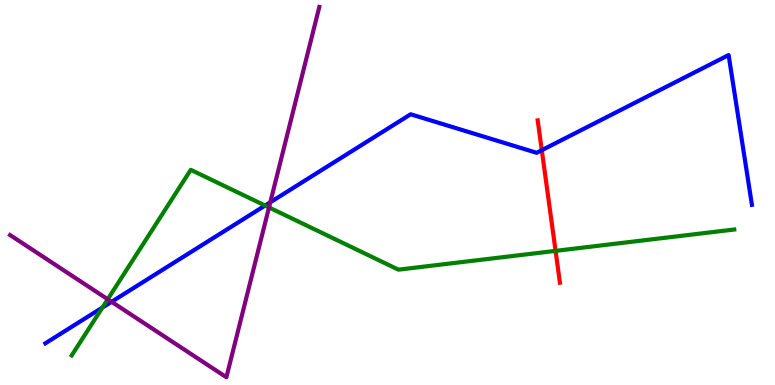[{'lines': ['blue', 'red'], 'intersections': [{'x': 6.99, 'y': 6.1}]}, {'lines': ['green', 'red'], 'intersections': [{'x': 7.17, 'y': 3.48}]}, {'lines': ['purple', 'red'], 'intersections': []}, {'lines': ['blue', 'green'], 'intersections': [{'x': 1.32, 'y': 2.01}, {'x': 3.42, 'y': 4.66}]}, {'lines': ['blue', 'purple'], 'intersections': [{'x': 1.44, 'y': 2.16}, {'x': 3.49, 'y': 4.75}]}, {'lines': ['green', 'purple'], 'intersections': [{'x': 1.39, 'y': 2.23}, {'x': 3.47, 'y': 4.61}]}]